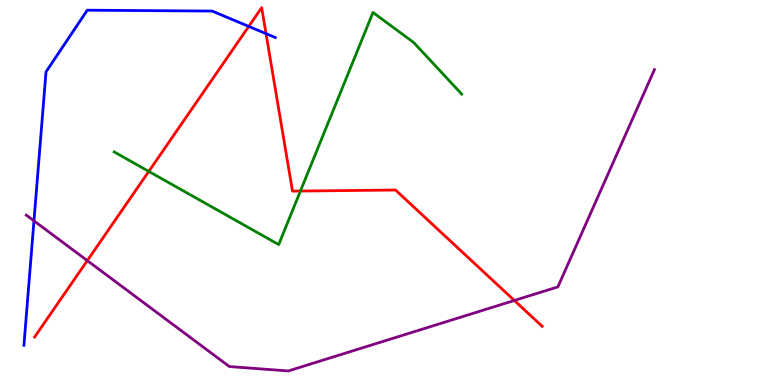[{'lines': ['blue', 'red'], 'intersections': [{'x': 3.21, 'y': 9.31}, {'x': 3.43, 'y': 9.13}]}, {'lines': ['green', 'red'], 'intersections': [{'x': 1.92, 'y': 5.55}, {'x': 3.88, 'y': 5.04}]}, {'lines': ['purple', 'red'], 'intersections': [{'x': 1.13, 'y': 3.23}, {'x': 6.64, 'y': 2.2}]}, {'lines': ['blue', 'green'], 'intersections': []}, {'lines': ['blue', 'purple'], 'intersections': [{'x': 0.438, 'y': 4.26}]}, {'lines': ['green', 'purple'], 'intersections': []}]